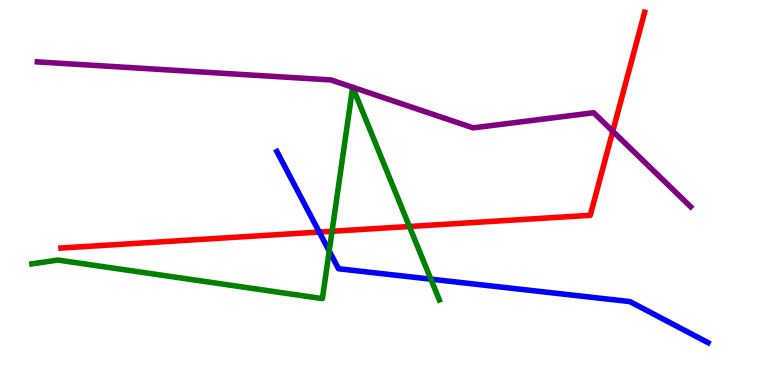[{'lines': ['blue', 'red'], 'intersections': [{'x': 4.12, 'y': 3.97}]}, {'lines': ['green', 'red'], 'intersections': [{'x': 4.28, 'y': 3.99}, {'x': 5.28, 'y': 4.12}]}, {'lines': ['purple', 'red'], 'intersections': [{'x': 7.91, 'y': 6.59}]}, {'lines': ['blue', 'green'], 'intersections': [{'x': 4.25, 'y': 3.48}, {'x': 5.56, 'y': 2.75}]}, {'lines': ['blue', 'purple'], 'intersections': []}, {'lines': ['green', 'purple'], 'intersections': [{'x': 4.55, 'y': 7.73}, {'x': 4.55, 'y': 7.73}]}]